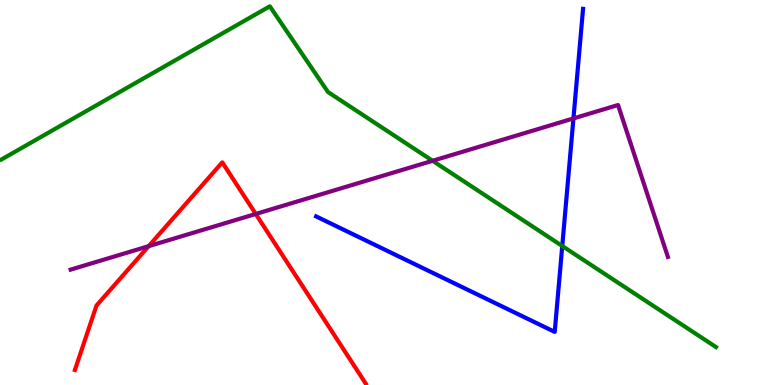[{'lines': ['blue', 'red'], 'intersections': []}, {'lines': ['green', 'red'], 'intersections': []}, {'lines': ['purple', 'red'], 'intersections': [{'x': 1.92, 'y': 3.61}, {'x': 3.3, 'y': 4.44}]}, {'lines': ['blue', 'green'], 'intersections': [{'x': 7.25, 'y': 3.61}]}, {'lines': ['blue', 'purple'], 'intersections': [{'x': 7.4, 'y': 6.92}]}, {'lines': ['green', 'purple'], 'intersections': [{'x': 5.58, 'y': 5.82}]}]